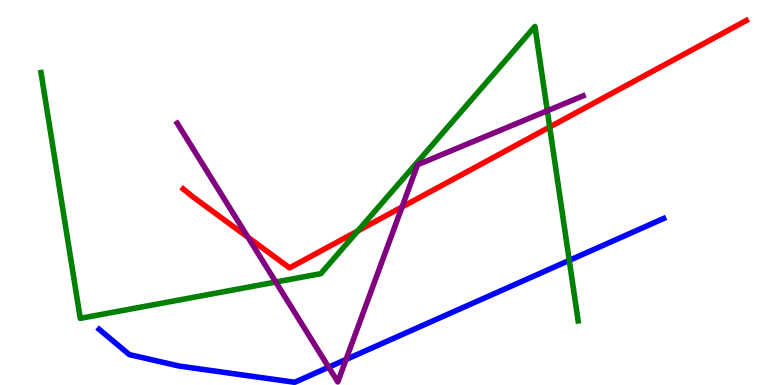[{'lines': ['blue', 'red'], 'intersections': []}, {'lines': ['green', 'red'], 'intersections': [{'x': 4.62, 'y': 4.0}, {'x': 7.09, 'y': 6.7}]}, {'lines': ['purple', 'red'], 'intersections': [{'x': 3.2, 'y': 3.83}, {'x': 5.19, 'y': 4.62}]}, {'lines': ['blue', 'green'], 'intersections': [{'x': 7.35, 'y': 3.24}]}, {'lines': ['blue', 'purple'], 'intersections': [{'x': 4.24, 'y': 0.463}, {'x': 4.47, 'y': 0.664}]}, {'lines': ['green', 'purple'], 'intersections': [{'x': 3.56, 'y': 2.67}, {'x': 7.06, 'y': 7.12}]}]